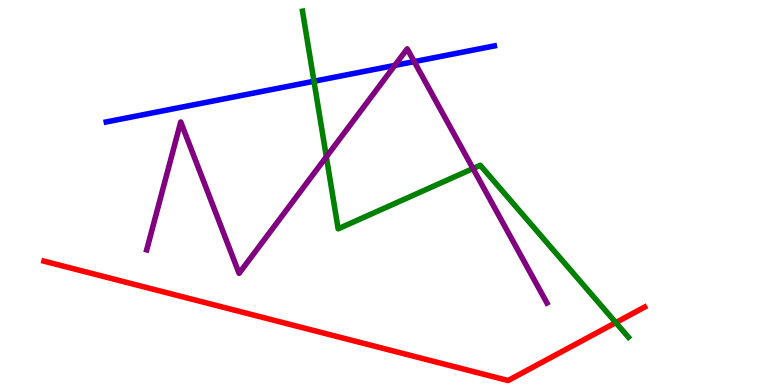[{'lines': ['blue', 'red'], 'intersections': []}, {'lines': ['green', 'red'], 'intersections': [{'x': 7.95, 'y': 1.62}]}, {'lines': ['purple', 'red'], 'intersections': []}, {'lines': ['blue', 'green'], 'intersections': [{'x': 4.05, 'y': 7.89}]}, {'lines': ['blue', 'purple'], 'intersections': [{'x': 5.09, 'y': 8.3}, {'x': 5.34, 'y': 8.4}]}, {'lines': ['green', 'purple'], 'intersections': [{'x': 4.21, 'y': 5.93}, {'x': 6.1, 'y': 5.62}]}]